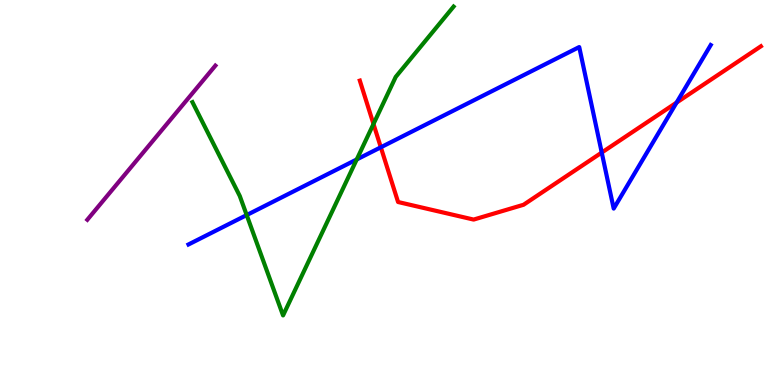[{'lines': ['blue', 'red'], 'intersections': [{'x': 4.91, 'y': 6.17}, {'x': 7.76, 'y': 6.04}, {'x': 8.73, 'y': 7.34}]}, {'lines': ['green', 'red'], 'intersections': [{'x': 4.82, 'y': 6.78}]}, {'lines': ['purple', 'red'], 'intersections': []}, {'lines': ['blue', 'green'], 'intersections': [{'x': 3.18, 'y': 4.41}, {'x': 4.6, 'y': 5.86}]}, {'lines': ['blue', 'purple'], 'intersections': []}, {'lines': ['green', 'purple'], 'intersections': []}]